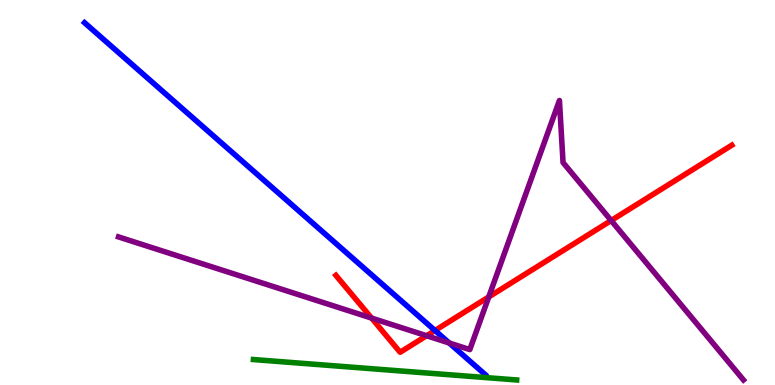[{'lines': ['blue', 'red'], 'intersections': [{'x': 5.61, 'y': 1.42}]}, {'lines': ['green', 'red'], 'intersections': []}, {'lines': ['purple', 'red'], 'intersections': [{'x': 4.79, 'y': 1.74}, {'x': 5.5, 'y': 1.28}, {'x': 6.31, 'y': 2.29}, {'x': 7.89, 'y': 4.27}]}, {'lines': ['blue', 'green'], 'intersections': []}, {'lines': ['blue', 'purple'], 'intersections': [{'x': 5.8, 'y': 1.09}]}, {'lines': ['green', 'purple'], 'intersections': []}]